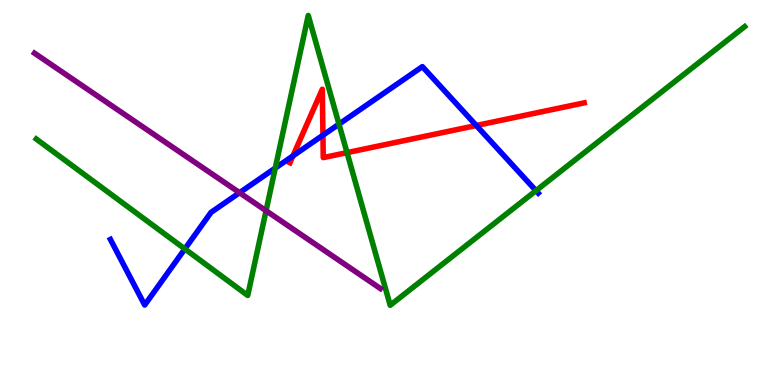[{'lines': ['blue', 'red'], 'intersections': [{'x': 3.78, 'y': 5.95}, {'x': 4.17, 'y': 6.49}, {'x': 6.15, 'y': 6.74}]}, {'lines': ['green', 'red'], 'intersections': [{'x': 4.48, 'y': 6.04}]}, {'lines': ['purple', 'red'], 'intersections': []}, {'lines': ['blue', 'green'], 'intersections': [{'x': 2.39, 'y': 3.53}, {'x': 3.55, 'y': 5.63}, {'x': 4.37, 'y': 6.78}, {'x': 6.92, 'y': 5.05}]}, {'lines': ['blue', 'purple'], 'intersections': [{'x': 3.09, 'y': 4.99}]}, {'lines': ['green', 'purple'], 'intersections': [{'x': 3.43, 'y': 4.53}]}]